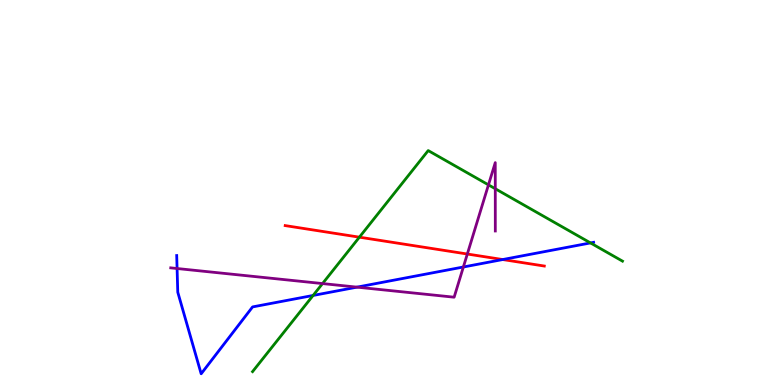[{'lines': ['blue', 'red'], 'intersections': [{'x': 6.49, 'y': 3.26}]}, {'lines': ['green', 'red'], 'intersections': [{'x': 4.64, 'y': 3.84}]}, {'lines': ['purple', 'red'], 'intersections': [{'x': 6.03, 'y': 3.4}]}, {'lines': ['blue', 'green'], 'intersections': [{'x': 4.04, 'y': 2.33}, {'x': 7.62, 'y': 3.69}]}, {'lines': ['blue', 'purple'], 'intersections': [{'x': 2.28, 'y': 3.03}, {'x': 4.61, 'y': 2.54}, {'x': 5.98, 'y': 3.07}]}, {'lines': ['green', 'purple'], 'intersections': [{'x': 4.16, 'y': 2.63}, {'x': 6.3, 'y': 5.2}, {'x': 6.39, 'y': 5.1}]}]